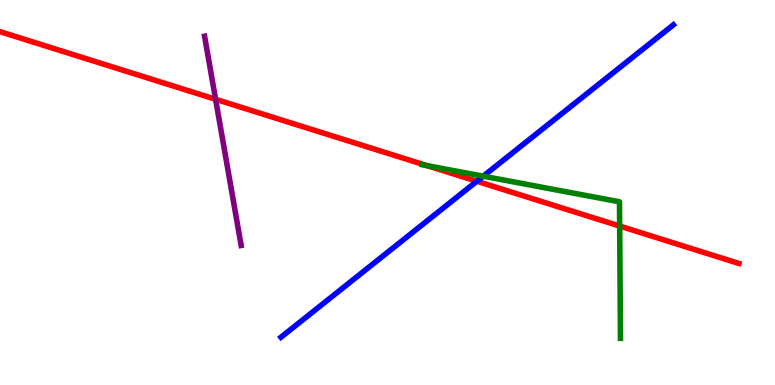[{'lines': ['blue', 'red'], 'intersections': [{'x': 6.15, 'y': 5.29}]}, {'lines': ['green', 'red'], 'intersections': [{'x': 5.51, 'y': 5.7}, {'x': 8.0, 'y': 4.13}]}, {'lines': ['purple', 'red'], 'intersections': [{'x': 2.78, 'y': 7.42}]}, {'lines': ['blue', 'green'], 'intersections': [{'x': 6.24, 'y': 5.42}]}, {'lines': ['blue', 'purple'], 'intersections': []}, {'lines': ['green', 'purple'], 'intersections': []}]